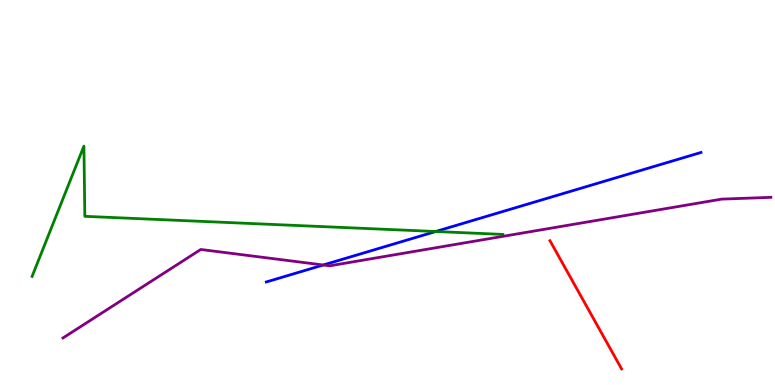[{'lines': ['blue', 'red'], 'intersections': []}, {'lines': ['green', 'red'], 'intersections': []}, {'lines': ['purple', 'red'], 'intersections': []}, {'lines': ['blue', 'green'], 'intersections': [{'x': 5.62, 'y': 3.99}]}, {'lines': ['blue', 'purple'], 'intersections': [{'x': 4.17, 'y': 3.12}]}, {'lines': ['green', 'purple'], 'intersections': []}]